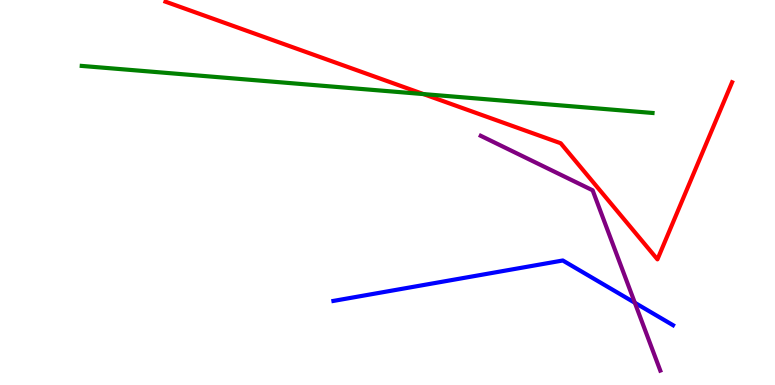[{'lines': ['blue', 'red'], 'intersections': []}, {'lines': ['green', 'red'], 'intersections': [{'x': 5.46, 'y': 7.56}]}, {'lines': ['purple', 'red'], 'intersections': []}, {'lines': ['blue', 'green'], 'intersections': []}, {'lines': ['blue', 'purple'], 'intersections': [{'x': 8.19, 'y': 2.14}]}, {'lines': ['green', 'purple'], 'intersections': []}]